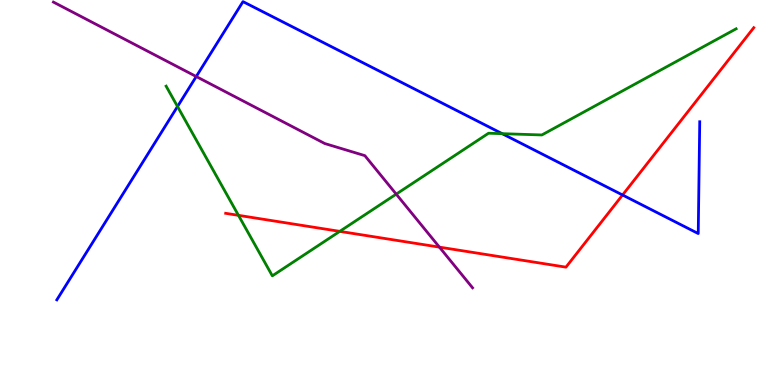[{'lines': ['blue', 'red'], 'intersections': [{'x': 8.03, 'y': 4.94}]}, {'lines': ['green', 'red'], 'intersections': [{'x': 3.08, 'y': 4.41}, {'x': 4.38, 'y': 3.99}]}, {'lines': ['purple', 'red'], 'intersections': [{'x': 5.67, 'y': 3.58}]}, {'lines': ['blue', 'green'], 'intersections': [{'x': 2.29, 'y': 7.23}, {'x': 6.48, 'y': 6.53}]}, {'lines': ['blue', 'purple'], 'intersections': [{'x': 2.53, 'y': 8.01}]}, {'lines': ['green', 'purple'], 'intersections': [{'x': 5.11, 'y': 4.96}]}]